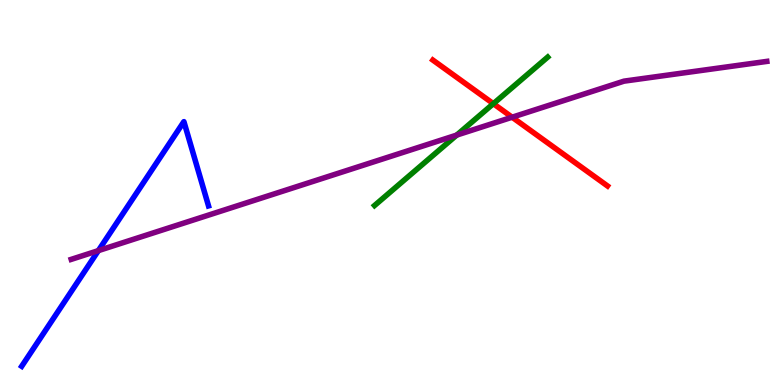[{'lines': ['blue', 'red'], 'intersections': []}, {'lines': ['green', 'red'], 'intersections': [{'x': 6.37, 'y': 7.31}]}, {'lines': ['purple', 'red'], 'intersections': [{'x': 6.61, 'y': 6.96}]}, {'lines': ['blue', 'green'], 'intersections': []}, {'lines': ['blue', 'purple'], 'intersections': [{'x': 1.27, 'y': 3.49}]}, {'lines': ['green', 'purple'], 'intersections': [{'x': 5.89, 'y': 6.49}]}]